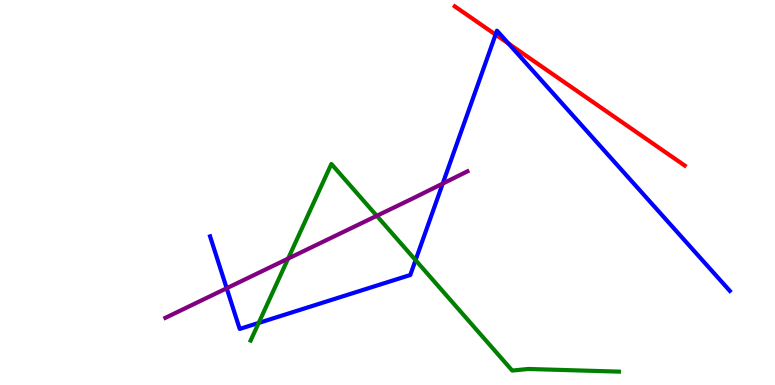[{'lines': ['blue', 'red'], 'intersections': [{'x': 6.39, 'y': 9.1}, {'x': 6.56, 'y': 8.87}]}, {'lines': ['green', 'red'], 'intersections': []}, {'lines': ['purple', 'red'], 'intersections': []}, {'lines': ['blue', 'green'], 'intersections': [{'x': 3.34, 'y': 1.61}, {'x': 5.36, 'y': 3.24}]}, {'lines': ['blue', 'purple'], 'intersections': [{'x': 2.92, 'y': 2.51}, {'x': 5.71, 'y': 5.23}]}, {'lines': ['green', 'purple'], 'intersections': [{'x': 3.72, 'y': 3.28}, {'x': 4.86, 'y': 4.39}]}]